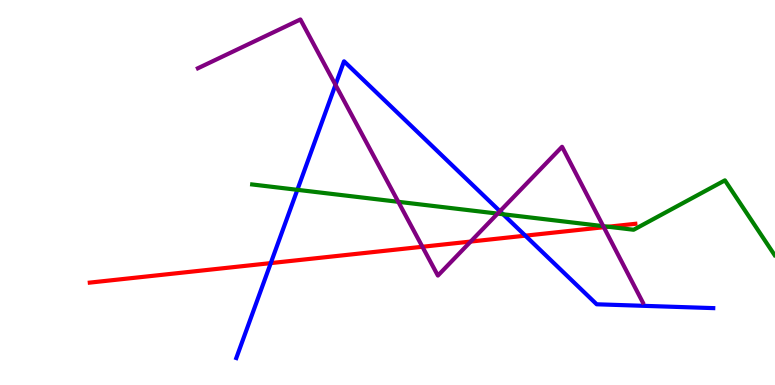[{'lines': ['blue', 'red'], 'intersections': [{'x': 3.49, 'y': 3.17}, {'x': 6.78, 'y': 3.88}]}, {'lines': ['green', 'red'], 'intersections': [{'x': 7.85, 'y': 4.11}]}, {'lines': ['purple', 'red'], 'intersections': [{'x': 5.45, 'y': 3.59}, {'x': 6.07, 'y': 3.73}, {'x': 7.79, 'y': 4.1}]}, {'lines': ['blue', 'green'], 'intersections': [{'x': 3.84, 'y': 5.07}, {'x': 6.49, 'y': 4.43}]}, {'lines': ['blue', 'purple'], 'intersections': [{'x': 4.33, 'y': 7.8}, {'x': 6.45, 'y': 4.51}]}, {'lines': ['green', 'purple'], 'intersections': [{'x': 5.14, 'y': 4.76}, {'x': 6.42, 'y': 4.45}, {'x': 7.78, 'y': 4.13}]}]